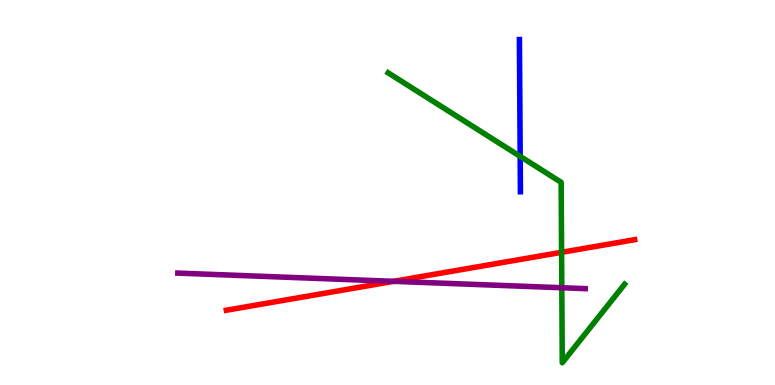[{'lines': ['blue', 'red'], 'intersections': []}, {'lines': ['green', 'red'], 'intersections': [{'x': 7.25, 'y': 3.45}]}, {'lines': ['purple', 'red'], 'intersections': [{'x': 5.08, 'y': 2.69}]}, {'lines': ['blue', 'green'], 'intersections': [{'x': 6.71, 'y': 5.94}]}, {'lines': ['blue', 'purple'], 'intersections': []}, {'lines': ['green', 'purple'], 'intersections': [{'x': 7.25, 'y': 2.53}]}]